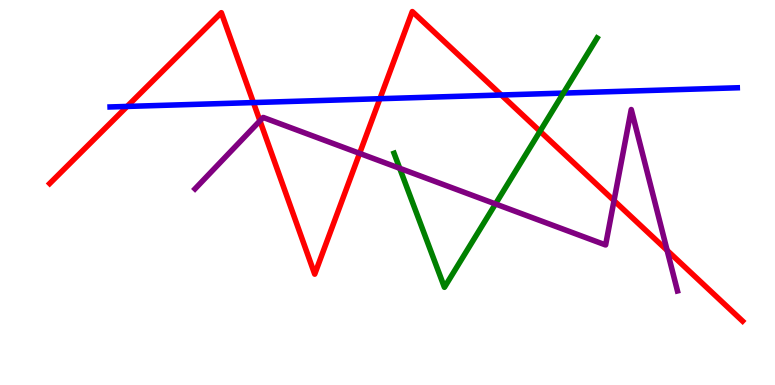[{'lines': ['blue', 'red'], 'intersections': [{'x': 1.64, 'y': 7.24}, {'x': 3.27, 'y': 7.34}, {'x': 4.9, 'y': 7.44}, {'x': 6.47, 'y': 7.53}]}, {'lines': ['green', 'red'], 'intersections': [{'x': 6.97, 'y': 6.59}]}, {'lines': ['purple', 'red'], 'intersections': [{'x': 3.35, 'y': 6.86}, {'x': 4.64, 'y': 6.02}, {'x': 7.92, 'y': 4.79}, {'x': 8.61, 'y': 3.5}]}, {'lines': ['blue', 'green'], 'intersections': [{'x': 7.27, 'y': 7.58}]}, {'lines': ['blue', 'purple'], 'intersections': []}, {'lines': ['green', 'purple'], 'intersections': [{'x': 5.16, 'y': 5.63}, {'x': 6.39, 'y': 4.7}]}]